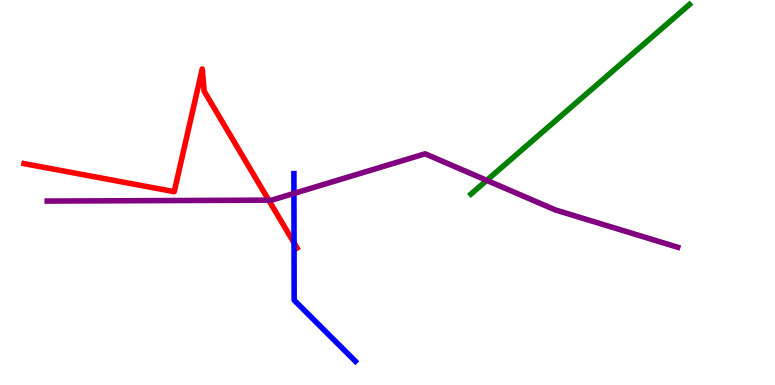[{'lines': ['blue', 'red'], 'intersections': [{'x': 3.79, 'y': 3.69}]}, {'lines': ['green', 'red'], 'intersections': []}, {'lines': ['purple', 'red'], 'intersections': [{'x': 3.47, 'y': 4.8}]}, {'lines': ['blue', 'green'], 'intersections': []}, {'lines': ['blue', 'purple'], 'intersections': [{'x': 3.79, 'y': 4.98}]}, {'lines': ['green', 'purple'], 'intersections': [{'x': 6.28, 'y': 5.32}]}]